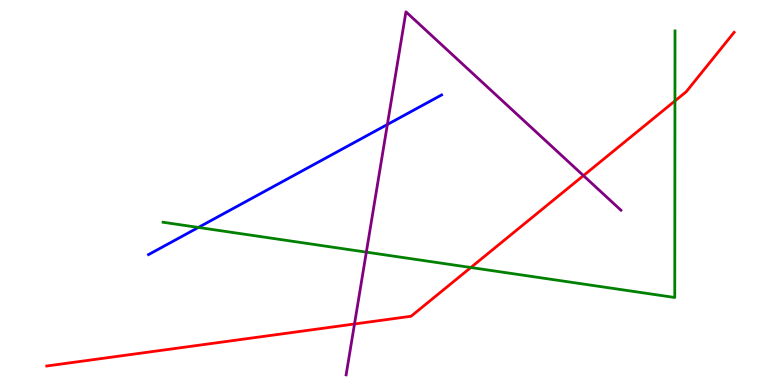[{'lines': ['blue', 'red'], 'intersections': []}, {'lines': ['green', 'red'], 'intersections': [{'x': 6.08, 'y': 3.05}, {'x': 8.71, 'y': 7.38}]}, {'lines': ['purple', 'red'], 'intersections': [{'x': 4.57, 'y': 1.58}, {'x': 7.53, 'y': 5.44}]}, {'lines': ['blue', 'green'], 'intersections': [{'x': 2.56, 'y': 4.09}]}, {'lines': ['blue', 'purple'], 'intersections': [{'x': 5.0, 'y': 6.77}]}, {'lines': ['green', 'purple'], 'intersections': [{'x': 4.73, 'y': 3.45}]}]